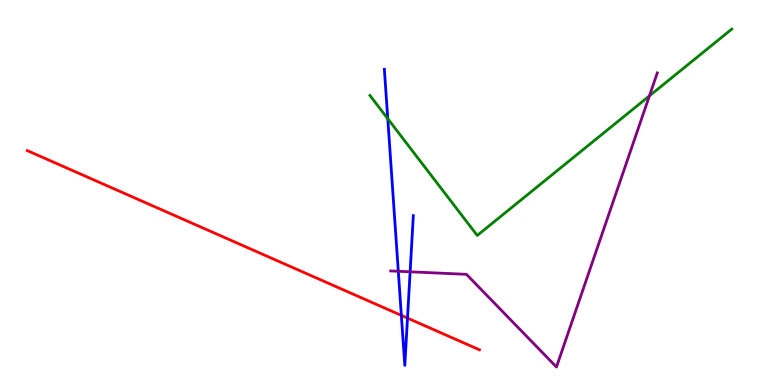[{'lines': ['blue', 'red'], 'intersections': [{'x': 5.18, 'y': 1.81}, {'x': 5.26, 'y': 1.74}]}, {'lines': ['green', 'red'], 'intersections': []}, {'lines': ['purple', 'red'], 'intersections': []}, {'lines': ['blue', 'green'], 'intersections': [{'x': 5.0, 'y': 6.92}]}, {'lines': ['blue', 'purple'], 'intersections': [{'x': 5.14, 'y': 2.95}, {'x': 5.29, 'y': 2.94}]}, {'lines': ['green', 'purple'], 'intersections': [{'x': 8.38, 'y': 7.51}]}]